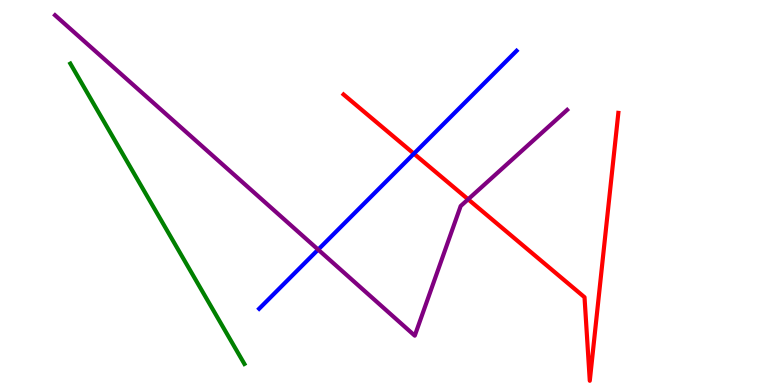[{'lines': ['blue', 'red'], 'intersections': [{'x': 5.34, 'y': 6.01}]}, {'lines': ['green', 'red'], 'intersections': []}, {'lines': ['purple', 'red'], 'intersections': [{'x': 6.04, 'y': 4.82}]}, {'lines': ['blue', 'green'], 'intersections': []}, {'lines': ['blue', 'purple'], 'intersections': [{'x': 4.11, 'y': 3.52}]}, {'lines': ['green', 'purple'], 'intersections': []}]